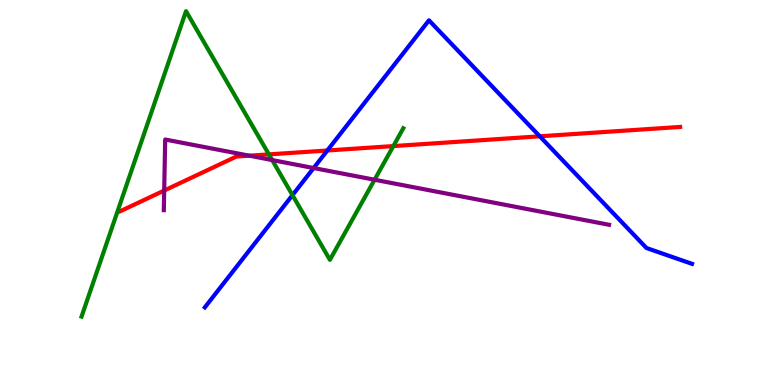[{'lines': ['blue', 'red'], 'intersections': [{'x': 4.22, 'y': 6.09}, {'x': 6.96, 'y': 6.46}]}, {'lines': ['green', 'red'], 'intersections': [{'x': 3.47, 'y': 5.99}, {'x': 5.08, 'y': 6.21}]}, {'lines': ['purple', 'red'], 'intersections': [{'x': 2.12, 'y': 5.05}, {'x': 3.22, 'y': 5.96}]}, {'lines': ['blue', 'green'], 'intersections': [{'x': 3.77, 'y': 4.93}]}, {'lines': ['blue', 'purple'], 'intersections': [{'x': 4.05, 'y': 5.64}]}, {'lines': ['green', 'purple'], 'intersections': [{'x': 3.51, 'y': 5.84}, {'x': 4.83, 'y': 5.33}]}]